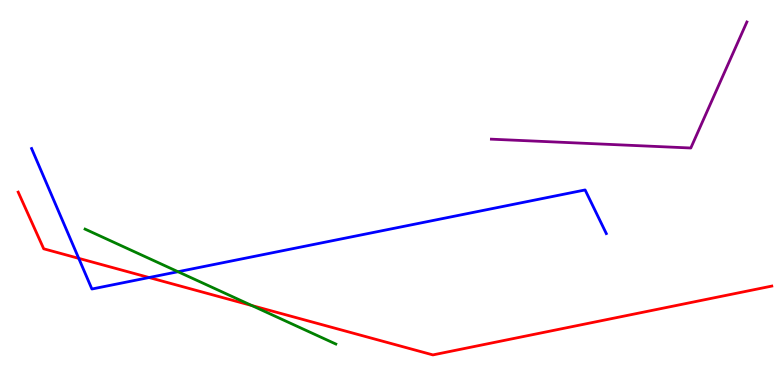[{'lines': ['blue', 'red'], 'intersections': [{'x': 1.02, 'y': 3.29}, {'x': 1.92, 'y': 2.79}]}, {'lines': ['green', 'red'], 'intersections': [{'x': 3.25, 'y': 2.06}]}, {'lines': ['purple', 'red'], 'intersections': []}, {'lines': ['blue', 'green'], 'intersections': [{'x': 2.3, 'y': 2.94}]}, {'lines': ['blue', 'purple'], 'intersections': []}, {'lines': ['green', 'purple'], 'intersections': []}]